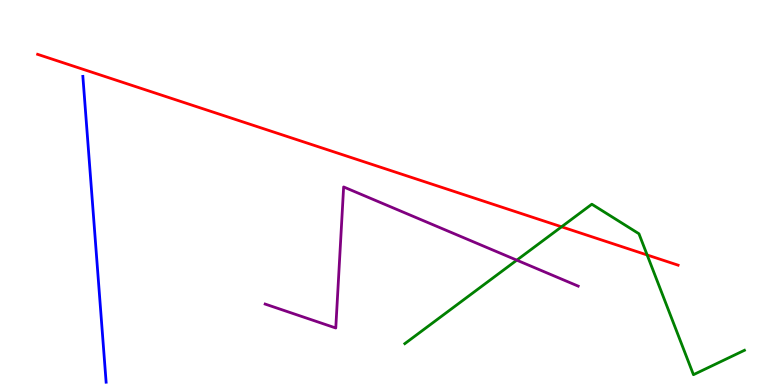[{'lines': ['blue', 'red'], 'intersections': []}, {'lines': ['green', 'red'], 'intersections': [{'x': 7.25, 'y': 4.11}, {'x': 8.35, 'y': 3.38}]}, {'lines': ['purple', 'red'], 'intersections': []}, {'lines': ['blue', 'green'], 'intersections': []}, {'lines': ['blue', 'purple'], 'intersections': []}, {'lines': ['green', 'purple'], 'intersections': [{'x': 6.67, 'y': 3.24}]}]